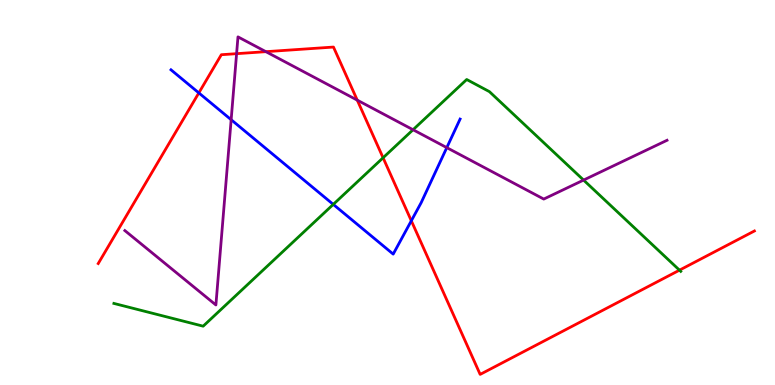[{'lines': ['blue', 'red'], 'intersections': [{'x': 2.57, 'y': 7.59}, {'x': 5.31, 'y': 4.27}]}, {'lines': ['green', 'red'], 'intersections': [{'x': 4.94, 'y': 5.9}, {'x': 8.77, 'y': 2.98}]}, {'lines': ['purple', 'red'], 'intersections': [{'x': 3.05, 'y': 8.61}, {'x': 3.43, 'y': 8.66}, {'x': 4.61, 'y': 7.4}]}, {'lines': ['blue', 'green'], 'intersections': [{'x': 4.3, 'y': 4.69}]}, {'lines': ['blue', 'purple'], 'intersections': [{'x': 2.98, 'y': 6.89}, {'x': 5.77, 'y': 6.17}]}, {'lines': ['green', 'purple'], 'intersections': [{'x': 5.33, 'y': 6.63}, {'x': 7.53, 'y': 5.32}]}]